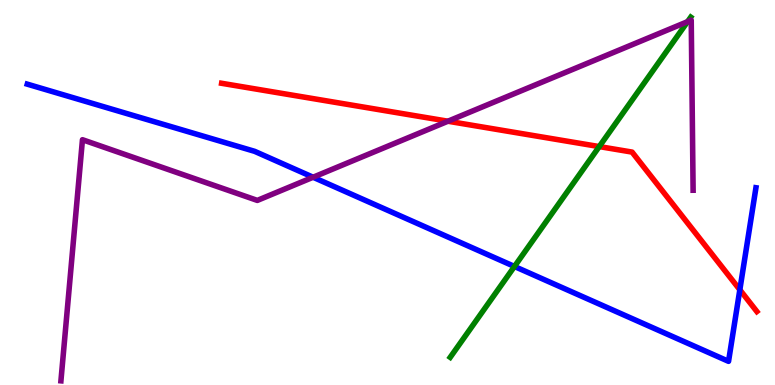[{'lines': ['blue', 'red'], 'intersections': [{'x': 9.55, 'y': 2.47}]}, {'lines': ['green', 'red'], 'intersections': [{'x': 7.73, 'y': 6.19}]}, {'lines': ['purple', 'red'], 'intersections': [{'x': 5.78, 'y': 6.85}]}, {'lines': ['blue', 'green'], 'intersections': [{'x': 6.64, 'y': 3.08}]}, {'lines': ['blue', 'purple'], 'intersections': [{'x': 4.04, 'y': 5.4}]}, {'lines': ['green', 'purple'], 'intersections': [{'x': 8.87, 'y': 9.44}]}]